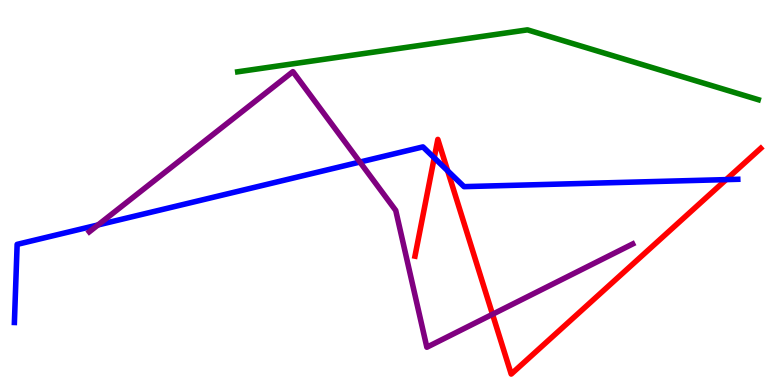[{'lines': ['blue', 'red'], 'intersections': [{'x': 5.6, 'y': 5.9}, {'x': 5.78, 'y': 5.56}, {'x': 9.37, 'y': 5.33}]}, {'lines': ['green', 'red'], 'intersections': []}, {'lines': ['purple', 'red'], 'intersections': [{'x': 6.36, 'y': 1.84}]}, {'lines': ['blue', 'green'], 'intersections': []}, {'lines': ['blue', 'purple'], 'intersections': [{'x': 1.26, 'y': 4.16}, {'x': 4.64, 'y': 5.79}]}, {'lines': ['green', 'purple'], 'intersections': []}]